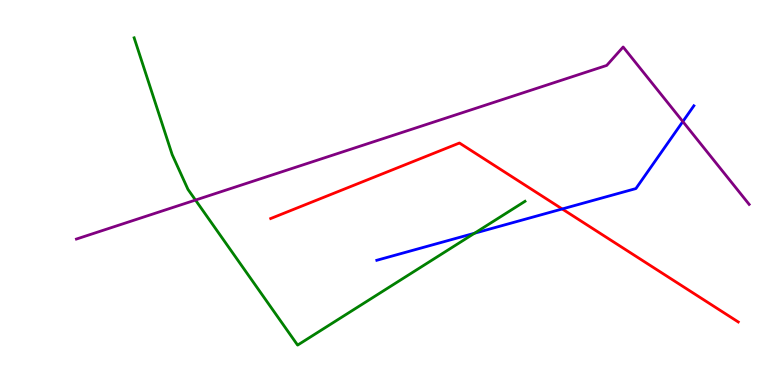[{'lines': ['blue', 'red'], 'intersections': [{'x': 7.25, 'y': 4.57}]}, {'lines': ['green', 'red'], 'intersections': []}, {'lines': ['purple', 'red'], 'intersections': []}, {'lines': ['blue', 'green'], 'intersections': [{'x': 6.12, 'y': 3.94}]}, {'lines': ['blue', 'purple'], 'intersections': [{'x': 8.81, 'y': 6.84}]}, {'lines': ['green', 'purple'], 'intersections': [{'x': 2.52, 'y': 4.8}]}]